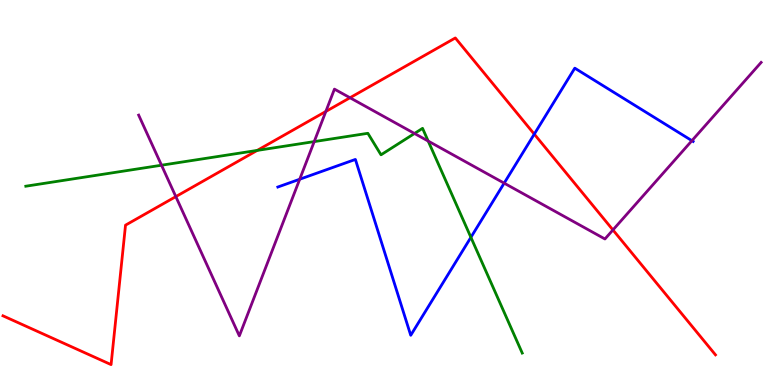[{'lines': ['blue', 'red'], 'intersections': [{'x': 6.89, 'y': 6.52}]}, {'lines': ['green', 'red'], 'intersections': [{'x': 3.32, 'y': 6.09}]}, {'lines': ['purple', 'red'], 'intersections': [{'x': 2.27, 'y': 4.89}, {'x': 4.2, 'y': 7.1}, {'x': 4.52, 'y': 7.46}, {'x': 7.91, 'y': 4.03}]}, {'lines': ['blue', 'green'], 'intersections': [{'x': 6.08, 'y': 3.84}]}, {'lines': ['blue', 'purple'], 'intersections': [{'x': 3.87, 'y': 5.34}, {'x': 6.51, 'y': 5.24}, {'x': 8.93, 'y': 6.35}]}, {'lines': ['green', 'purple'], 'intersections': [{'x': 2.08, 'y': 5.71}, {'x': 4.05, 'y': 6.32}, {'x': 5.35, 'y': 6.53}, {'x': 5.53, 'y': 6.34}]}]